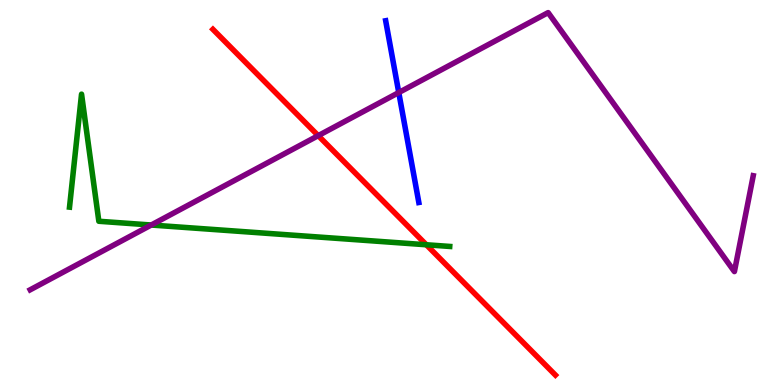[{'lines': ['blue', 'red'], 'intersections': []}, {'lines': ['green', 'red'], 'intersections': [{'x': 5.5, 'y': 3.64}]}, {'lines': ['purple', 'red'], 'intersections': [{'x': 4.11, 'y': 6.48}]}, {'lines': ['blue', 'green'], 'intersections': []}, {'lines': ['blue', 'purple'], 'intersections': [{'x': 5.15, 'y': 7.6}]}, {'lines': ['green', 'purple'], 'intersections': [{'x': 1.95, 'y': 4.16}]}]